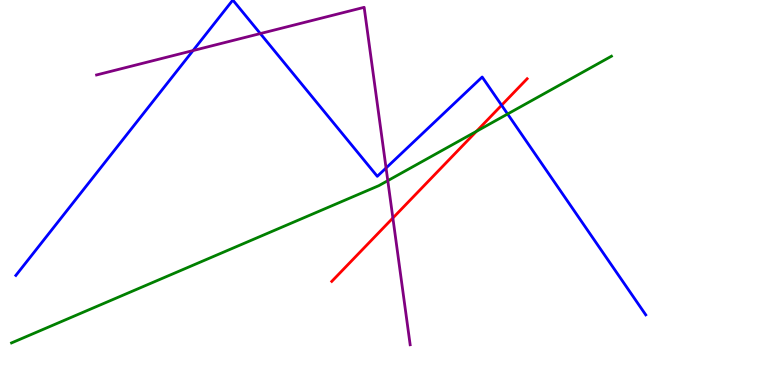[{'lines': ['blue', 'red'], 'intersections': [{'x': 6.47, 'y': 7.27}]}, {'lines': ['green', 'red'], 'intersections': [{'x': 6.15, 'y': 6.59}]}, {'lines': ['purple', 'red'], 'intersections': [{'x': 5.07, 'y': 4.34}]}, {'lines': ['blue', 'green'], 'intersections': [{'x': 6.55, 'y': 7.04}]}, {'lines': ['blue', 'purple'], 'intersections': [{'x': 2.49, 'y': 8.69}, {'x': 3.36, 'y': 9.13}, {'x': 4.98, 'y': 5.64}]}, {'lines': ['green', 'purple'], 'intersections': [{'x': 5.0, 'y': 5.31}]}]